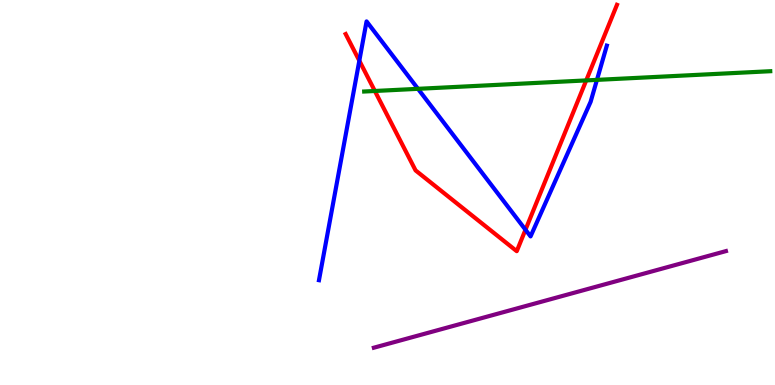[{'lines': ['blue', 'red'], 'intersections': [{'x': 4.64, 'y': 8.42}, {'x': 6.78, 'y': 4.03}]}, {'lines': ['green', 'red'], 'intersections': [{'x': 4.84, 'y': 7.64}, {'x': 7.56, 'y': 7.91}]}, {'lines': ['purple', 'red'], 'intersections': []}, {'lines': ['blue', 'green'], 'intersections': [{'x': 5.39, 'y': 7.69}, {'x': 7.7, 'y': 7.93}]}, {'lines': ['blue', 'purple'], 'intersections': []}, {'lines': ['green', 'purple'], 'intersections': []}]